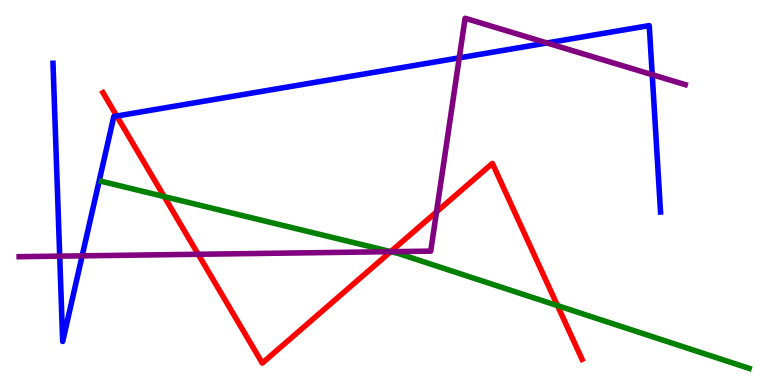[{'lines': ['blue', 'red'], 'intersections': [{'x': 1.51, 'y': 6.99}]}, {'lines': ['green', 'red'], 'intersections': [{'x': 2.12, 'y': 4.89}, {'x': 5.04, 'y': 3.46}, {'x': 7.19, 'y': 2.06}]}, {'lines': ['purple', 'red'], 'intersections': [{'x': 2.56, 'y': 3.4}, {'x': 5.04, 'y': 3.46}, {'x': 5.63, 'y': 4.5}]}, {'lines': ['blue', 'green'], 'intersections': []}, {'lines': ['blue', 'purple'], 'intersections': [{'x': 0.77, 'y': 3.35}, {'x': 1.06, 'y': 3.35}, {'x': 5.93, 'y': 8.5}, {'x': 7.06, 'y': 8.88}, {'x': 8.42, 'y': 8.06}]}, {'lines': ['green', 'purple'], 'intersections': [{'x': 5.04, 'y': 3.46}]}]